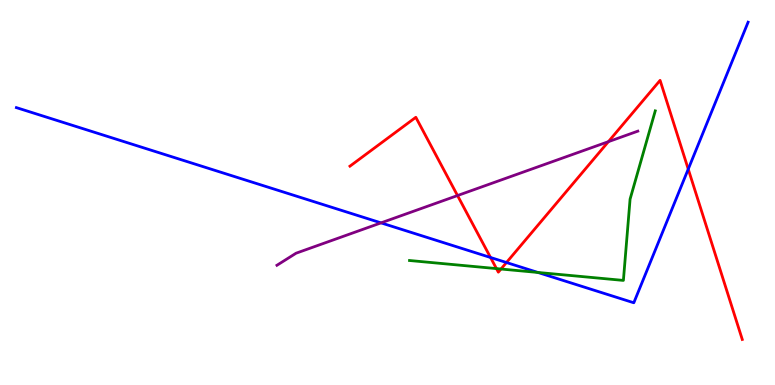[{'lines': ['blue', 'red'], 'intersections': [{'x': 6.33, 'y': 3.31}, {'x': 6.54, 'y': 3.18}, {'x': 8.88, 'y': 5.61}]}, {'lines': ['green', 'red'], 'intersections': [{'x': 6.41, 'y': 3.02}, {'x': 6.46, 'y': 3.01}]}, {'lines': ['purple', 'red'], 'intersections': [{'x': 5.9, 'y': 4.92}, {'x': 7.85, 'y': 6.32}]}, {'lines': ['blue', 'green'], 'intersections': [{'x': 6.94, 'y': 2.92}]}, {'lines': ['blue', 'purple'], 'intersections': [{'x': 4.92, 'y': 4.21}]}, {'lines': ['green', 'purple'], 'intersections': []}]